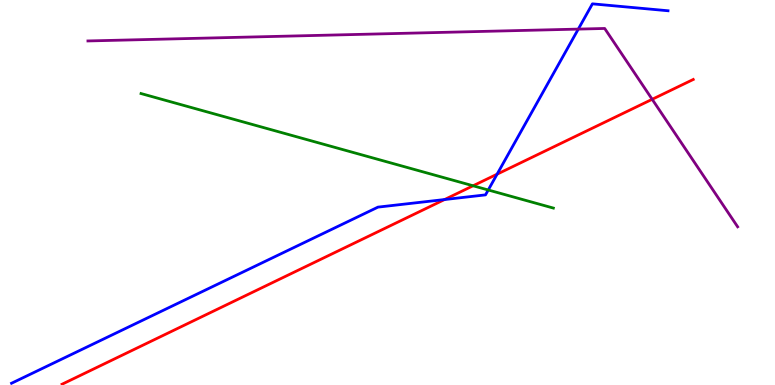[{'lines': ['blue', 'red'], 'intersections': [{'x': 5.74, 'y': 4.82}, {'x': 6.41, 'y': 5.48}]}, {'lines': ['green', 'red'], 'intersections': [{'x': 6.1, 'y': 5.17}]}, {'lines': ['purple', 'red'], 'intersections': [{'x': 8.42, 'y': 7.42}]}, {'lines': ['blue', 'green'], 'intersections': [{'x': 6.3, 'y': 5.07}]}, {'lines': ['blue', 'purple'], 'intersections': [{'x': 7.46, 'y': 9.24}]}, {'lines': ['green', 'purple'], 'intersections': []}]